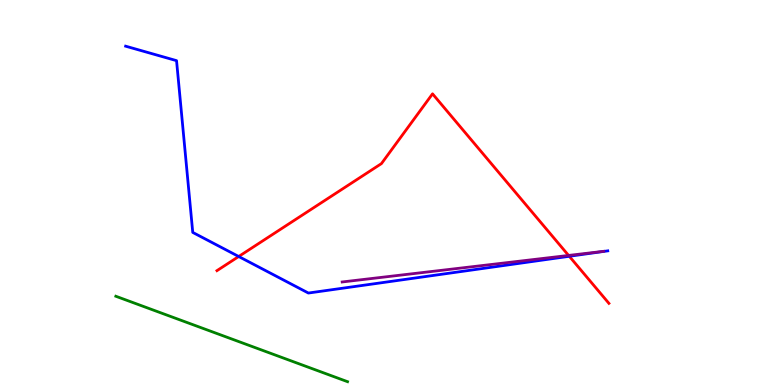[{'lines': ['blue', 'red'], 'intersections': [{'x': 3.08, 'y': 3.34}, {'x': 7.35, 'y': 3.34}]}, {'lines': ['green', 'red'], 'intersections': []}, {'lines': ['purple', 'red'], 'intersections': [{'x': 7.34, 'y': 3.37}]}, {'lines': ['blue', 'green'], 'intersections': []}, {'lines': ['blue', 'purple'], 'intersections': []}, {'lines': ['green', 'purple'], 'intersections': []}]